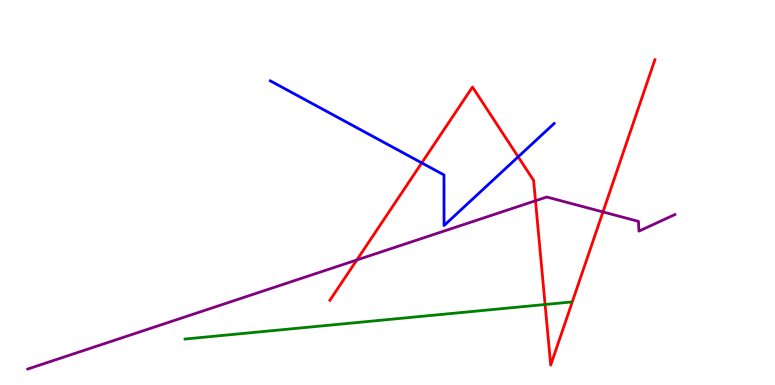[{'lines': ['blue', 'red'], 'intersections': [{'x': 5.44, 'y': 5.77}, {'x': 6.69, 'y': 5.93}]}, {'lines': ['green', 'red'], 'intersections': [{'x': 7.03, 'y': 2.09}]}, {'lines': ['purple', 'red'], 'intersections': [{'x': 4.6, 'y': 3.25}, {'x': 6.91, 'y': 4.79}, {'x': 7.78, 'y': 4.5}]}, {'lines': ['blue', 'green'], 'intersections': []}, {'lines': ['blue', 'purple'], 'intersections': []}, {'lines': ['green', 'purple'], 'intersections': []}]